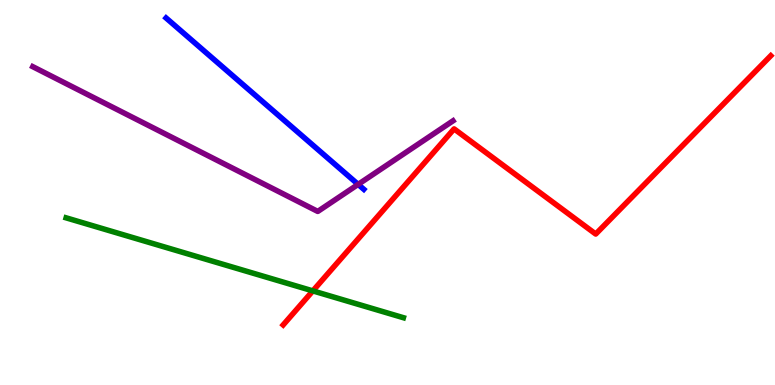[{'lines': ['blue', 'red'], 'intersections': []}, {'lines': ['green', 'red'], 'intersections': [{'x': 4.04, 'y': 2.44}]}, {'lines': ['purple', 'red'], 'intersections': []}, {'lines': ['blue', 'green'], 'intersections': []}, {'lines': ['blue', 'purple'], 'intersections': [{'x': 4.62, 'y': 5.21}]}, {'lines': ['green', 'purple'], 'intersections': []}]